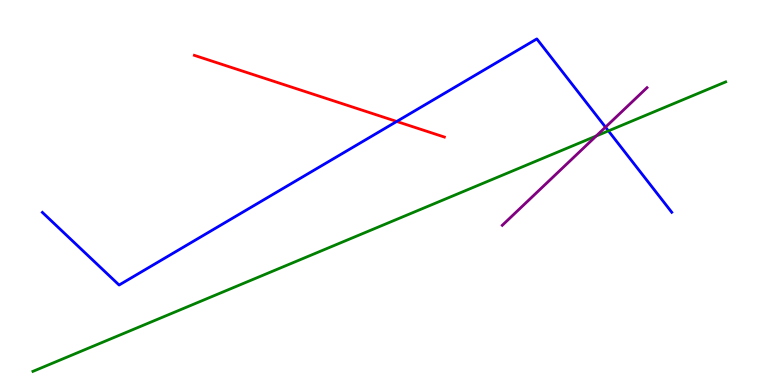[{'lines': ['blue', 'red'], 'intersections': [{'x': 5.12, 'y': 6.85}]}, {'lines': ['green', 'red'], 'intersections': []}, {'lines': ['purple', 'red'], 'intersections': []}, {'lines': ['blue', 'green'], 'intersections': [{'x': 7.85, 'y': 6.6}]}, {'lines': ['blue', 'purple'], 'intersections': [{'x': 7.81, 'y': 6.7}]}, {'lines': ['green', 'purple'], 'intersections': [{'x': 7.69, 'y': 6.47}]}]